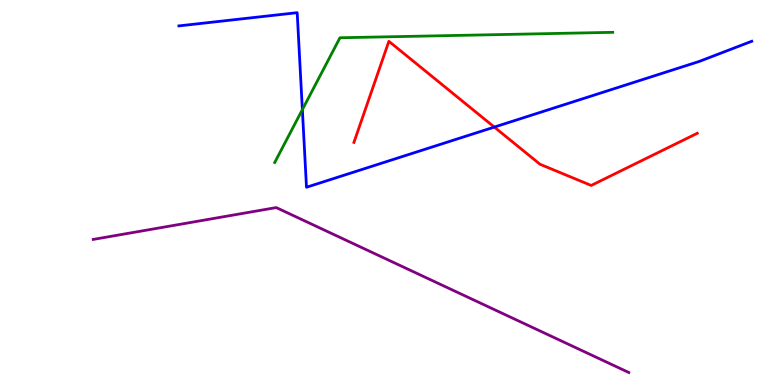[{'lines': ['blue', 'red'], 'intersections': [{'x': 6.38, 'y': 6.7}]}, {'lines': ['green', 'red'], 'intersections': []}, {'lines': ['purple', 'red'], 'intersections': []}, {'lines': ['blue', 'green'], 'intersections': [{'x': 3.9, 'y': 7.15}]}, {'lines': ['blue', 'purple'], 'intersections': []}, {'lines': ['green', 'purple'], 'intersections': []}]